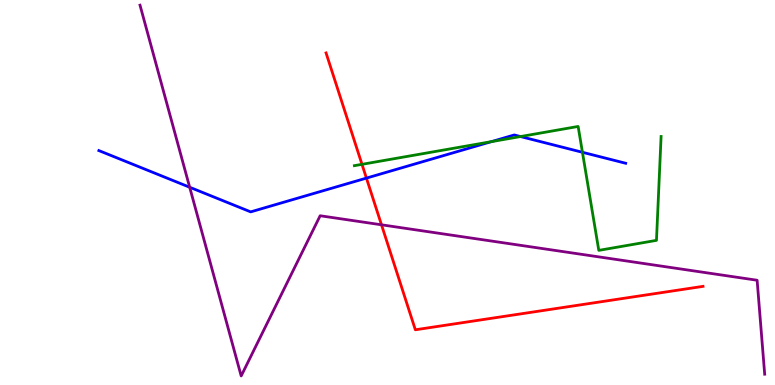[{'lines': ['blue', 'red'], 'intersections': [{'x': 4.73, 'y': 5.37}]}, {'lines': ['green', 'red'], 'intersections': [{'x': 4.67, 'y': 5.73}]}, {'lines': ['purple', 'red'], 'intersections': [{'x': 4.92, 'y': 4.16}]}, {'lines': ['blue', 'green'], 'intersections': [{'x': 6.34, 'y': 6.32}, {'x': 6.72, 'y': 6.45}, {'x': 7.52, 'y': 6.04}]}, {'lines': ['blue', 'purple'], 'intersections': [{'x': 2.45, 'y': 5.14}]}, {'lines': ['green', 'purple'], 'intersections': []}]